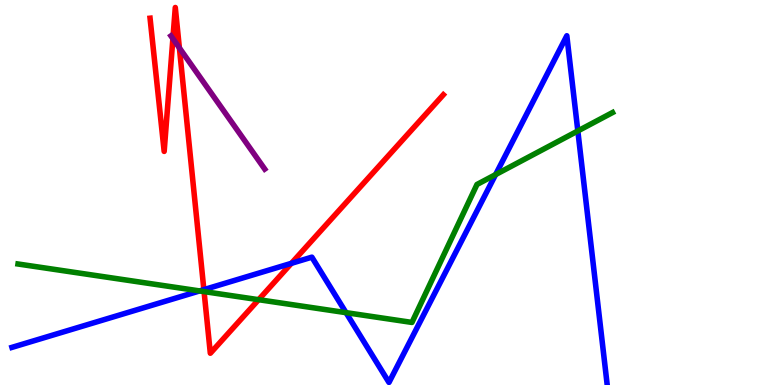[{'lines': ['blue', 'red'], 'intersections': [{'x': 2.63, 'y': 2.48}, {'x': 3.76, 'y': 3.16}]}, {'lines': ['green', 'red'], 'intersections': [{'x': 2.63, 'y': 2.43}, {'x': 3.34, 'y': 2.22}]}, {'lines': ['purple', 'red'], 'intersections': [{'x': 2.23, 'y': 9.0}, {'x': 2.31, 'y': 8.76}]}, {'lines': ['blue', 'green'], 'intersections': [{'x': 2.58, 'y': 2.44}, {'x': 4.46, 'y': 1.88}, {'x': 6.39, 'y': 5.47}, {'x': 7.46, 'y': 6.6}]}, {'lines': ['blue', 'purple'], 'intersections': []}, {'lines': ['green', 'purple'], 'intersections': []}]